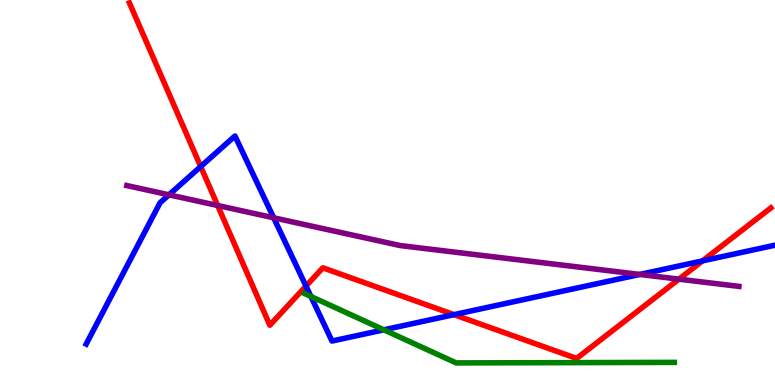[{'lines': ['blue', 'red'], 'intersections': [{'x': 2.59, 'y': 5.67}, {'x': 3.95, 'y': 2.57}, {'x': 5.86, 'y': 1.83}, {'x': 9.06, 'y': 3.22}]}, {'lines': ['green', 'red'], 'intersections': []}, {'lines': ['purple', 'red'], 'intersections': [{'x': 2.81, 'y': 4.66}, {'x': 8.76, 'y': 2.75}]}, {'lines': ['blue', 'green'], 'intersections': [{'x': 4.01, 'y': 2.3}, {'x': 4.95, 'y': 1.43}]}, {'lines': ['blue', 'purple'], 'intersections': [{'x': 2.18, 'y': 4.94}, {'x': 3.53, 'y': 4.34}, {'x': 8.26, 'y': 2.87}]}, {'lines': ['green', 'purple'], 'intersections': []}]